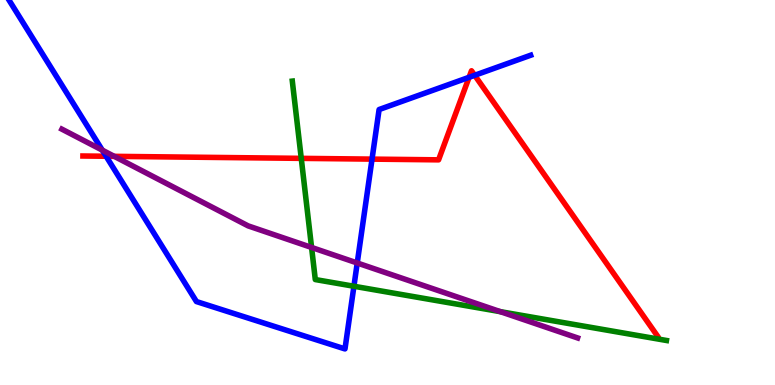[{'lines': ['blue', 'red'], 'intersections': [{'x': 1.37, 'y': 5.94}, {'x': 4.8, 'y': 5.87}, {'x': 6.05, 'y': 7.99}, {'x': 6.12, 'y': 8.04}]}, {'lines': ['green', 'red'], 'intersections': [{'x': 3.89, 'y': 5.89}]}, {'lines': ['purple', 'red'], 'intersections': [{'x': 1.47, 'y': 5.94}]}, {'lines': ['blue', 'green'], 'intersections': [{'x': 4.57, 'y': 2.56}]}, {'lines': ['blue', 'purple'], 'intersections': [{'x': 1.32, 'y': 6.1}, {'x': 4.61, 'y': 3.17}]}, {'lines': ['green', 'purple'], 'intersections': [{'x': 4.02, 'y': 3.57}, {'x': 6.46, 'y': 1.9}]}]